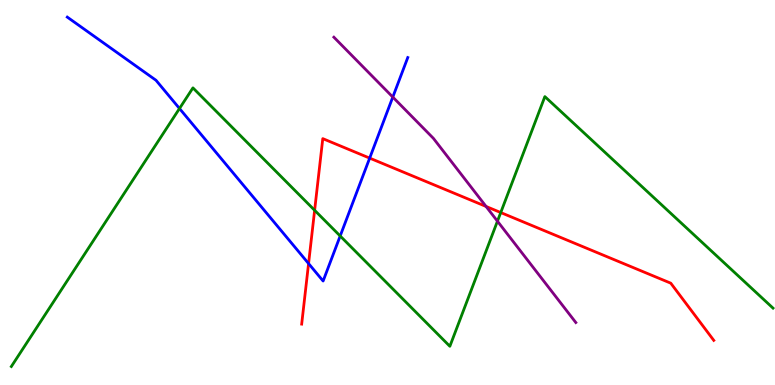[{'lines': ['blue', 'red'], 'intersections': [{'x': 3.98, 'y': 3.15}, {'x': 4.77, 'y': 5.89}]}, {'lines': ['green', 'red'], 'intersections': [{'x': 4.06, 'y': 4.54}, {'x': 6.46, 'y': 4.48}]}, {'lines': ['purple', 'red'], 'intersections': [{'x': 6.27, 'y': 4.64}]}, {'lines': ['blue', 'green'], 'intersections': [{'x': 2.32, 'y': 7.18}, {'x': 4.39, 'y': 3.87}]}, {'lines': ['blue', 'purple'], 'intersections': [{'x': 5.07, 'y': 7.48}]}, {'lines': ['green', 'purple'], 'intersections': [{'x': 6.42, 'y': 4.25}]}]